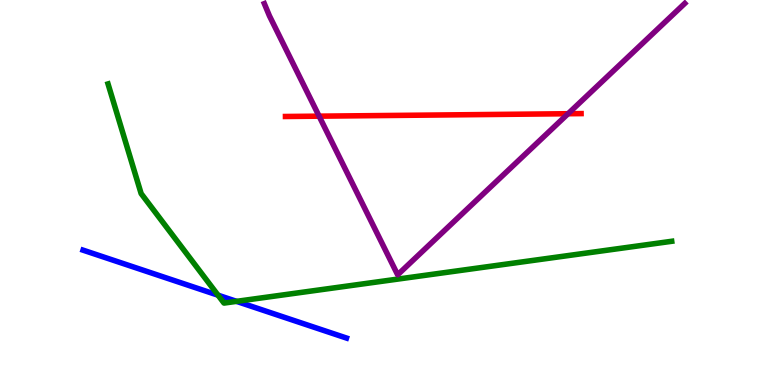[{'lines': ['blue', 'red'], 'intersections': []}, {'lines': ['green', 'red'], 'intersections': []}, {'lines': ['purple', 'red'], 'intersections': [{'x': 4.12, 'y': 6.98}, {'x': 7.33, 'y': 7.05}]}, {'lines': ['blue', 'green'], 'intersections': [{'x': 2.81, 'y': 2.33}, {'x': 3.05, 'y': 2.17}]}, {'lines': ['blue', 'purple'], 'intersections': []}, {'lines': ['green', 'purple'], 'intersections': []}]